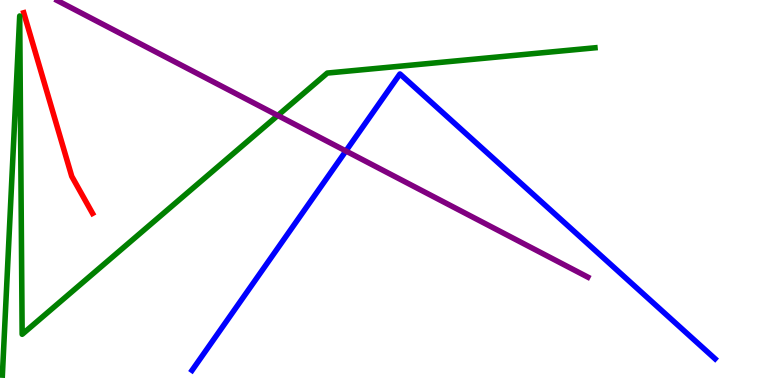[{'lines': ['blue', 'red'], 'intersections': []}, {'lines': ['green', 'red'], 'intersections': []}, {'lines': ['purple', 'red'], 'intersections': []}, {'lines': ['blue', 'green'], 'intersections': []}, {'lines': ['blue', 'purple'], 'intersections': [{'x': 4.46, 'y': 6.08}]}, {'lines': ['green', 'purple'], 'intersections': [{'x': 3.58, 'y': 7.0}]}]